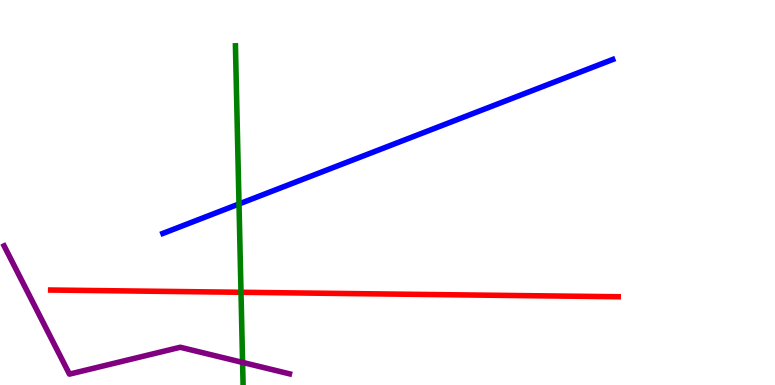[{'lines': ['blue', 'red'], 'intersections': []}, {'lines': ['green', 'red'], 'intersections': [{'x': 3.11, 'y': 2.41}]}, {'lines': ['purple', 'red'], 'intersections': []}, {'lines': ['blue', 'green'], 'intersections': [{'x': 3.08, 'y': 4.7}]}, {'lines': ['blue', 'purple'], 'intersections': []}, {'lines': ['green', 'purple'], 'intersections': [{'x': 3.13, 'y': 0.587}]}]